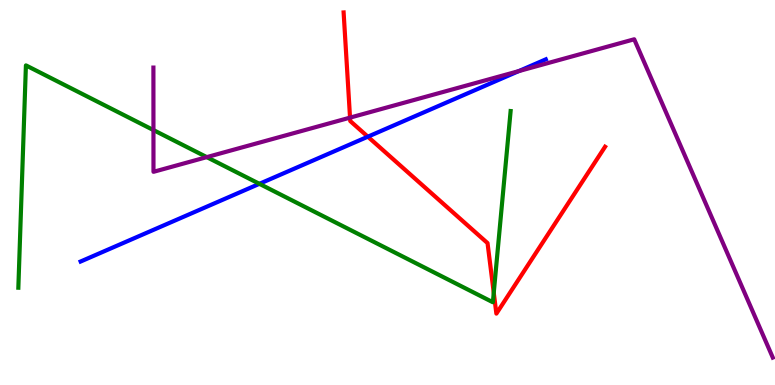[{'lines': ['blue', 'red'], 'intersections': [{'x': 4.75, 'y': 6.45}]}, {'lines': ['green', 'red'], 'intersections': [{'x': 6.37, 'y': 2.4}]}, {'lines': ['purple', 'red'], 'intersections': [{'x': 4.52, 'y': 6.94}]}, {'lines': ['blue', 'green'], 'intersections': [{'x': 3.35, 'y': 5.23}]}, {'lines': ['blue', 'purple'], 'intersections': [{'x': 6.69, 'y': 8.15}]}, {'lines': ['green', 'purple'], 'intersections': [{'x': 1.98, 'y': 6.62}, {'x': 2.67, 'y': 5.92}]}]